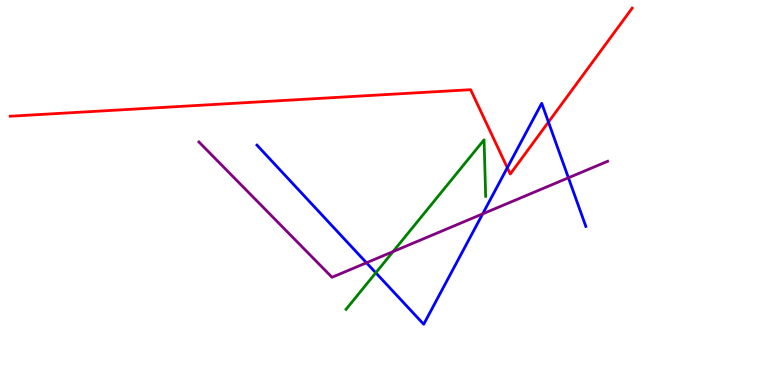[{'lines': ['blue', 'red'], 'intersections': [{'x': 6.55, 'y': 5.64}, {'x': 7.08, 'y': 6.83}]}, {'lines': ['green', 'red'], 'intersections': []}, {'lines': ['purple', 'red'], 'intersections': []}, {'lines': ['blue', 'green'], 'intersections': [{'x': 4.85, 'y': 2.91}]}, {'lines': ['blue', 'purple'], 'intersections': [{'x': 4.73, 'y': 3.17}, {'x': 6.23, 'y': 4.44}, {'x': 7.33, 'y': 5.38}]}, {'lines': ['green', 'purple'], 'intersections': [{'x': 5.07, 'y': 3.47}]}]